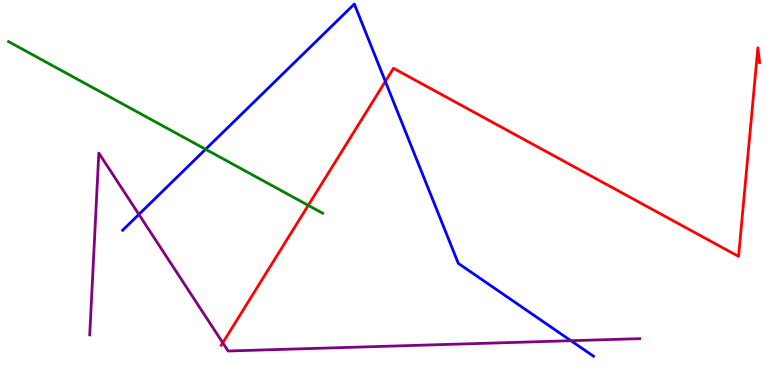[{'lines': ['blue', 'red'], 'intersections': [{'x': 4.97, 'y': 7.89}]}, {'lines': ['green', 'red'], 'intersections': [{'x': 3.98, 'y': 4.67}]}, {'lines': ['purple', 'red'], 'intersections': [{'x': 2.87, 'y': 1.1}]}, {'lines': ['blue', 'green'], 'intersections': [{'x': 2.65, 'y': 6.12}]}, {'lines': ['blue', 'purple'], 'intersections': [{'x': 1.79, 'y': 4.43}, {'x': 7.37, 'y': 1.15}]}, {'lines': ['green', 'purple'], 'intersections': []}]